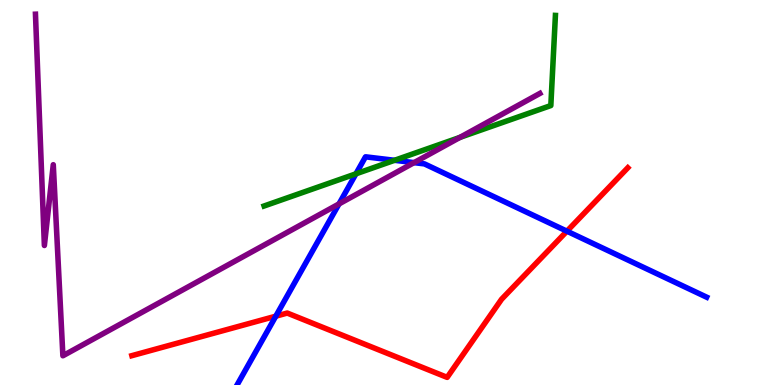[{'lines': ['blue', 'red'], 'intersections': [{'x': 3.56, 'y': 1.79}, {'x': 7.32, 'y': 4.0}]}, {'lines': ['green', 'red'], 'intersections': []}, {'lines': ['purple', 'red'], 'intersections': []}, {'lines': ['blue', 'green'], 'intersections': [{'x': 4.59, 'y': 5.49}, {'x': 5.09, 'y': 5.84}]}, {'lines': ['blue', 'purple'], 'intersections': [{'x': 4.37, 'y': 4.7}, {'x': 5.34, 'y': 5.78}]}, {'lines': ['green', 'purple'], 'intersections': [{'x': 5.93, 'y': 6.43}]}]